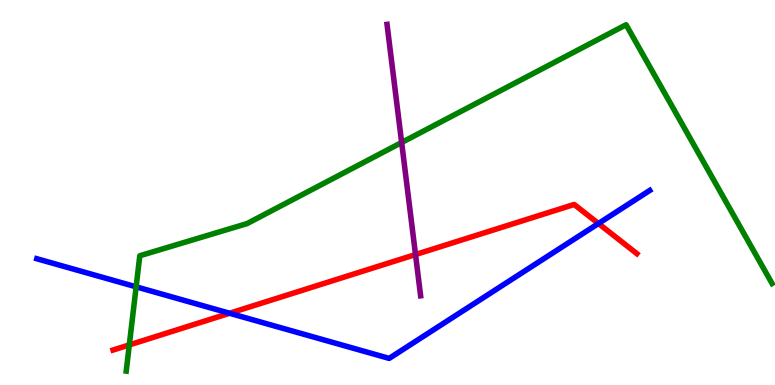[{'lines': ['blue', 'red'], 'intersections': [{'x': 2.96, 'y': 1.86}, {'x': 7.72, 'y': 4.19}]}, {'lines': ['green', 'red'], 'intersections': [{'x': 1.67, 'y': 1.04}]}, {'lines': ['purple', 'red'], 'intersections': [{'x': 5.36, 'y': 3.39}]}, {'lines': ['blue', 'green'], 'intersections': [{'x': 1.76, 'y': 2.55}]}, {'lines': ['blue', 'purple'], 'intersections': []}, {'lines': ['green', 'purple'], 'intersections': [{'x': 5.18, 'y': 6.3}]}]